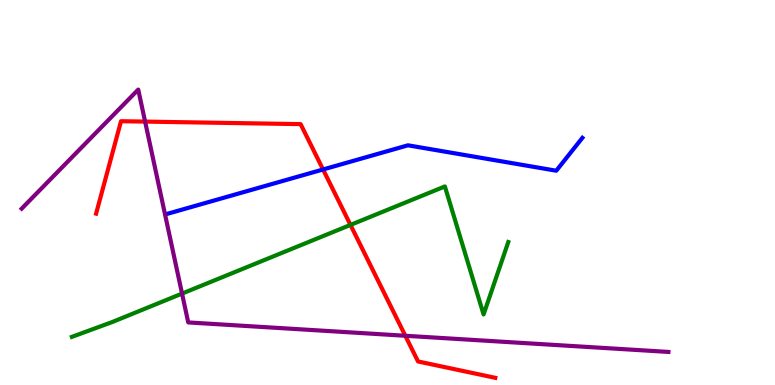[{'lines': ['blue', 'red'], 'intersections': [{'x': 4.17, 'y': 5.6}]}, {'lines': ['green', 'red'], 'intersections': [{'x': 4.52, 'y': 4.16}]}, {'lines': ['purple', 'red'], 'intersections': [{'x': 1.87, 'y': 6.84}, {'x': 5.23, 'y': 1.28}]}, {'lines': ['blue', 'green'], 'intersections': []}, {'lines': ['blue', 'purple'], 'intersections': []}, {'lines': ['green', 'purple'], 'intersections': [{'x': 2.35, 'y': 2.37}]}]